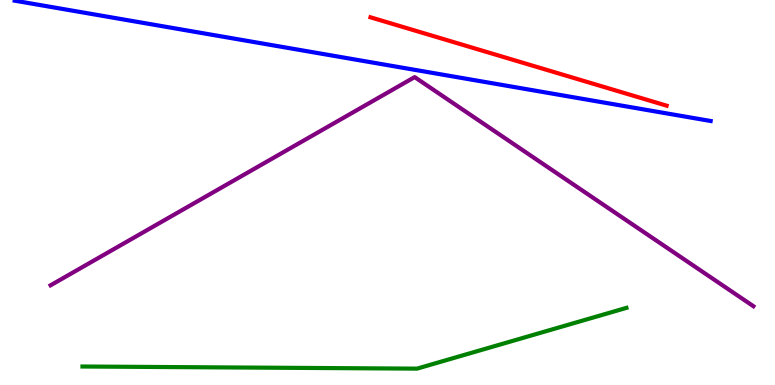[{'lines': ['blue', 'red'], 'intersections': []}, {'lines': ['green', 'red'], 'intersections': []}, {'lines': ['purple', 'red'], 'intersections': []}, {'lines': ['blue', 'green'], 'intersections': []}, {'lines': ['blue', 'purple'], 'intersections': []}, {'lines': ['green', 'purple'], 'intersections': []}]